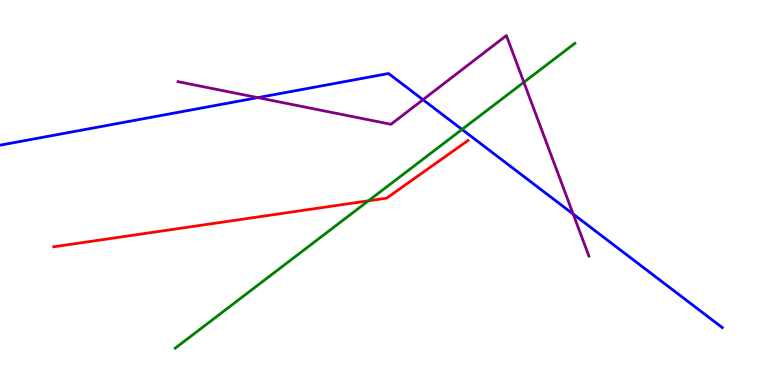[{'lines': ['blue', 'red'], 'intersections': []}, {'lines': ['green', 'red'], 'intersections': [{'x': 4.75, 'y': 4.78}]}, {'lines': ['purple', 'red'], 'intersections': []}, {'lines': ['blue', 'green'], 'intersections': [{'x': 5.96, 'y': 6.64}]}, {'lines': ['blue', 'purple'], 'intersections': [{'x': 3.33, 'y': 7.46}, {'x': 5.46, 'y': 7.41}, {'x': 7.4, 'y': 4.44}]}, {'lines': ['green', 'purple'], 'intersections': [{'x': 6.76, 'y': 7.86}]}]